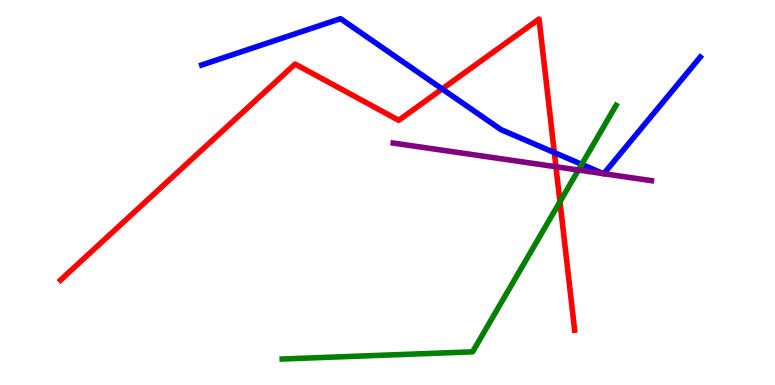[{'lines': ['blue', 'red'], 'intersections': [{'x': 5.71, 'y': 7.69}, {'x': 7.15, 'y': 6.04}]}, {'lines': ['green', 'red'], 'intersections': [{'x': 7.23, 'y': 4.76}]}, {'lines': ['purple', 'red'], 'intersections': [{'x': 7.17, 'y': 5.67}]}, {'lines': ['blue', 'green'], 'intersections': [{'x': 7.51, 'y': 5.73}]}, {'lines': ['blue', 'purple'], 'intersections': [{'x': 7.79, 'y': 5.49}, {'x': 7.79, 'y': 5.49}]}, {'lines': ['green', 'purple'], 'intersections': [{'x': 7.46, 'y': 5.58}]}]